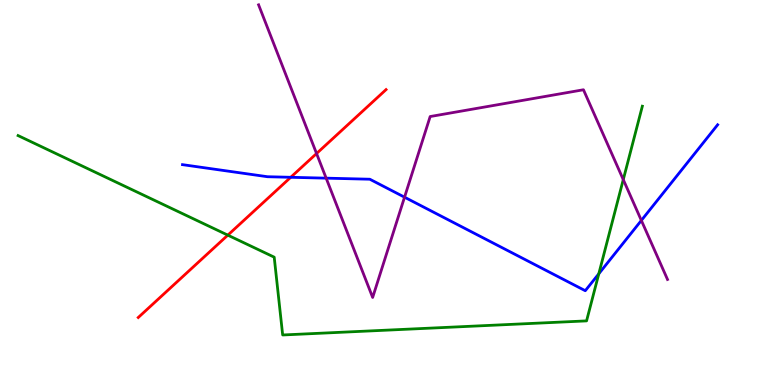[{'lines': ['blue', 'red'], 'intersections': [{'x': 3.75, 'y': 5.4}]}, {'lines': ['green', 'red'], 'intersections': [{'x': 2.94, 'y': 3.89}]}, {'lines': ['purple', 'red'], 'intersections': [{'x': 4.08, 'y': 6.01}]}, {'lines': ['blue', 'green'], 'intersections': [{'x': 7.73, 'y': 2.89}]}, {'lines': ['blue', 'purple'], 'intersections': [{'x': 4.21, 'y': 5.37}, {'x': 5.22, 'y': 4.88}, {'x': 8.28, 'y': 4.27}]}, {'lines': ['green', 'purple'], 'intersections': [{'x': 8.04, 'y': 5.33}]}]